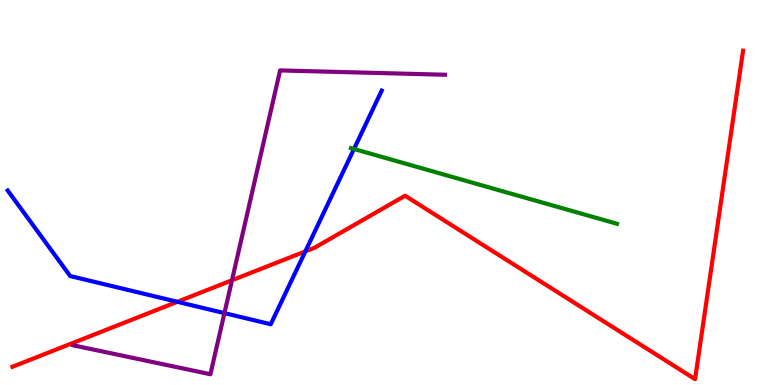[{'lines': ['blue', 'red'], 'intersections': [{'x': 2.29, 'y': 2.16}, {'x': 3.94, 'y': 3.47}]}, {'lines': ['green', 'red'], 'intersections': []}, {'lines': ['purple', 'red'], 'intersections': [{'x': 2.99, 'y': 2.72}]}, {'lines': ['blue', 'green'], 'intersections': [{'x': 4.57, 'y': 6.13}]}, {'lines': ['blue', 'purple'], 'intersections': [{'x': 2.9, 'y': 1.87}]}, {'lines': ['green', 'purple'], 'intersections': []}]